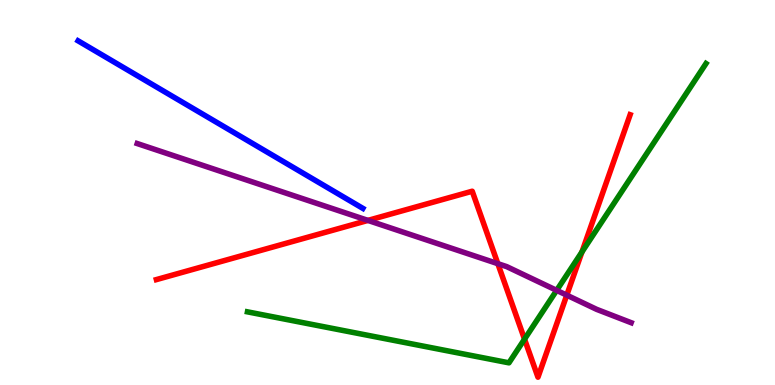[{'lines': ['blue', 'red'], 'intersections': []}, {'lines': ['green', 'red'], 'intersections': [{'x': 6.77, 'y': 1.19}, {'x': 7.51, 'y': 3.46}]}, {'lines': ['purple', 'red'], 'intersections': [{'x': 4.75, 'y': 4.28}, {'x': 6.42, 'y': 3.15}, {'x': 7.31, 'y': 2.33}]}, {'lines': ['blue', 'green'], 'intersections': []}, {'lines': ['blue', 'purple'], 'intersections': []}, {'lines': ['green', 'purple'], 'intersections': [{'x': 7.18, 'y': 2.46}]}]